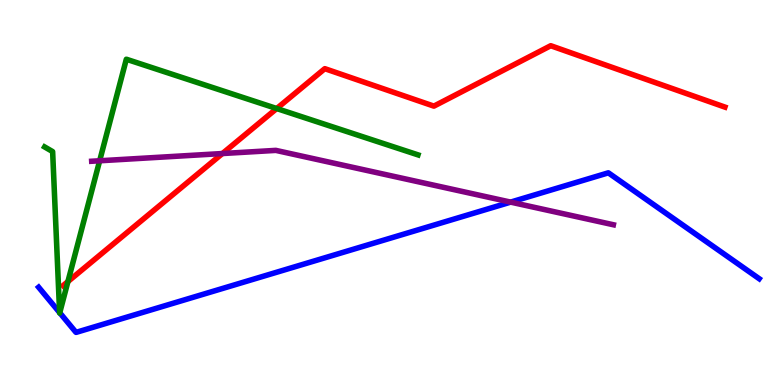[{'lines': ['blue', 'red'], 'intersections': []}, {'lines': ['green', 'red'], 'intersections': [{'x': 0.876, 'y': 2.69}, {'x': 3.57, 'y': 7.18}]}, {'lines': ['purple', 'red'], 'intersections': [{'x': 2.87, 'y': 6.01}]}, {'lines': ['blue', 'green'], 'intersections': [{'x': 0.769, 'y': 1.88}, {'x': 0.771, 'y': 1.88}]}, {'lines': ['blue', 'purple'], 'intersections': [{'x': 6.59, 'y': 4.75}]}, {'lines': ['green', 'purple'], 'intersections': [{'x': 1.29, 'y': 5.82}]}]